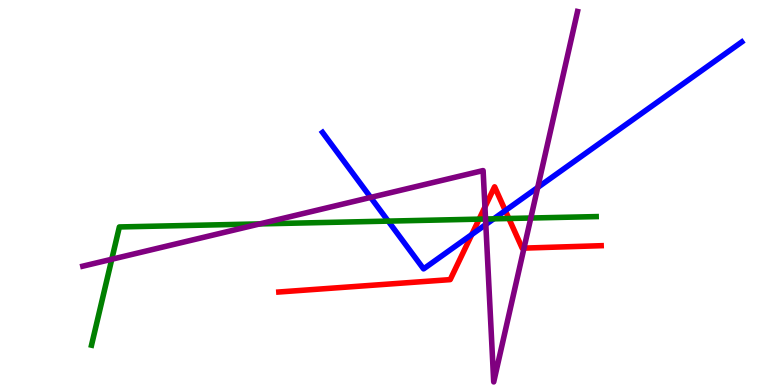[{'lines': ['blue', 'red'], 'intersections': [{'x': 6.09, 'y': 3.91}, {'x': 6.52, 'y': 4.53}]}, {'lines': ['green', 'red'], 'intersections': [{'x': 6.18, 'y': 4.31}, {'x': 6.57, 'y': 4.32}]}, {'lines': ['purple', 'red'], 'intersections': [{'x': 6.26, 'y': 4.62}, {'x': 6.76, 'y': 3.56}]}, {'lines': ['blue', 'green'], 'intersections': [{'x': 5.01, 'y': 4.26}, {'x': 6.37, 'y': 4.32}]}, {'lines': ['blue', 'purple'], 'intersections': [{'x': 4.78, 'y': 4.87}, {'x': 6.27, 'y': 4.17}, {'x': 6.94, 'y': 5.13}]}, {'lines': ['green', 'purple'], 'intersections': [{'x': 1.44, 'y': 3.27}, {'x': 3.35, 'y': 4.18}, {'x': 6.27, 'y': 4.31}, {'x': 6.85, 'y': 4.34}]}]